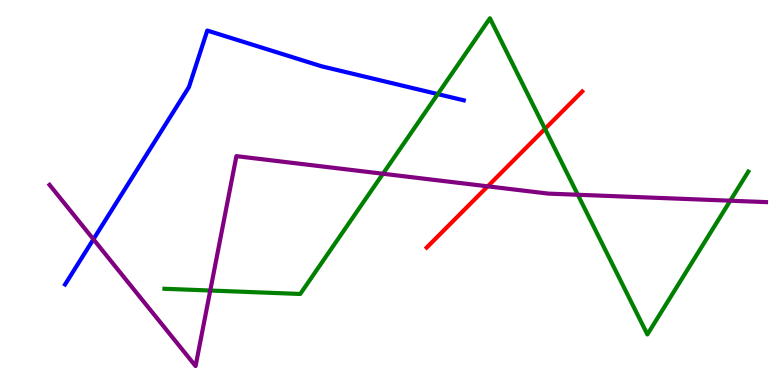[{'lines': ['blue', 'red'], 'intersections': []}, {'lines': ['green', 'red'], 'intersections': [{'x': 7.03, 'y': 6.65}]}, {'lines': ['purple', 'red'], 'intersections': [{'x': 6.29, 'y': 5.16}]}, {'lines': ['blue', 'green'], 'intersections': [{'x': 5.65, 'y': 7.56}]}, {'lines': ['blue', 'purple'], 'intersections': [{'x': 1.21, 'y': 3.78}]}, {'lines': ['green', 'purple'], 'intersections': [{'x': 2.71, 'y': 2.45}, {'x': 4.94, 'y': 5.49}, {'x': 7.46, 'y': 4.94}, {'x': 9.42, 'y': 4.79}]}]